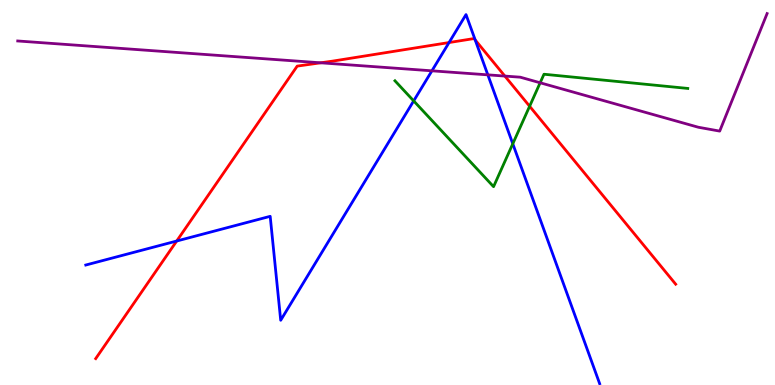[{'lines': ['blue', 'red'], 'intersections': [{'x': 2.28, 'y': 3.74}, {'x': 5.79, 'y': 8.89}, {'x': 6.13, 'y': 8.96}]}, {'lines': ['green', 'red'], 'intersections': [{'x': 6.83, 'y': 7.24}]}, {'lines': ['purple', 'red'], 'intersections': [{'x': 4.14, 'y': 8.37}, {'x': 6.51, 'y': 8.02}]}, {'lines': ['blue', 'green'], 'intersections': [{'x': 5.34, 'y': 7.38}, {'x': 6.62, 'y': 6.27}]}, {'lines': ['blue', 'purple'], 'intersections': [{'x': 5.57, 'y': 8.16}, {'x': 6.29, 'y': 8.06}]}, {'lines': ['green', 'purple'], 'intersections': [{'x': 6.97, 'y': 7.85}]}]